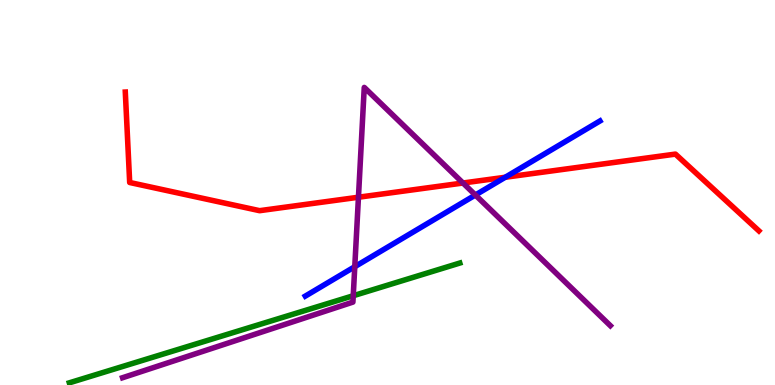[{'lines': ['blue', 'red'], 'intersections': [{'x': 6.52, 'y': 5.4}]}, {'lines': ['green', 'red'], 'intersections': []}, {'lines': ['purple', 'red'], 'intersections': [{'x': 4.63, 'y': 4.88}, {'x': 5.97, 'y': 5.25}]}, {'lines': ['blue', 'green'], 'intersections': []}, {'lines': ['blue', 'purple'], 'intersections': [{'x': 4.58, 'y': 3.07}, {'x': 6.13, 'y': 4.93}]}, {'lines': ['green', 'purple'], 'intersections': [{'x': 4.56, 'y': 2.32}]}]